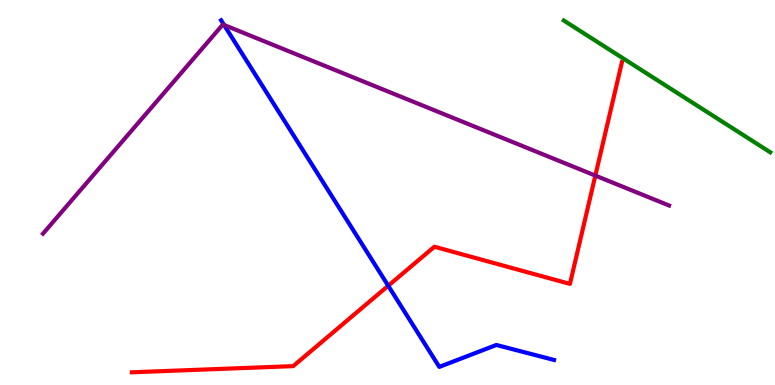[{'lines': ['blue', 'red'], 'intersections': [{'x': 5.01, 'y': 2.58}]}, {'lines': ['green', 'red'], 'intersections': []}, {'lines': ['purple', 'red'], 'intersections': [{'x': 7.68, 'y': 5.44}]}, {'lines': ['blue', 'green'], 'intersections': []}, {'lines': ['blue', 'purple'], 'intersections': [{'x': 2.89, 'y': 9.35}]}, {'lines': ['green', 'purple'], 'intersections': []}]